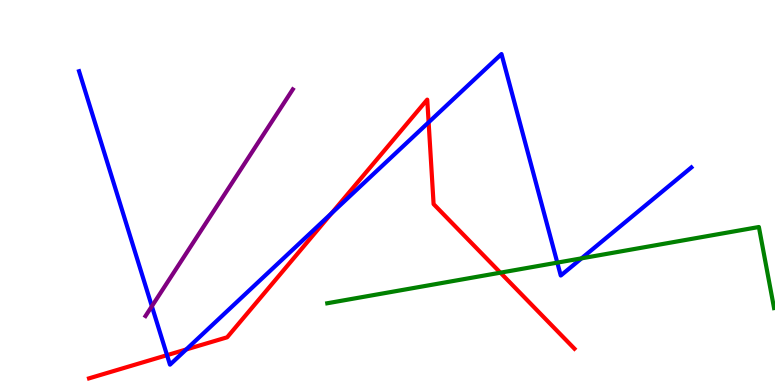[{'lines': ['blue', 'red'], 'intersections': [{'x': 2.16, 'y': 0.775}, {'x': 2.4, 'y': 0.923}, {'x': 4.28, 'y': 4.46}, {'x': 5.53, 'y': 6.82}]}, {'lines': ['green', 'red'], 'intersections': [{'x': 6.46, 'y': 2.92}]}, {'lines': ['purple', 'red'], 'intersections': []}, {'lines': ['blue', 'green'], 'intersections': [{'x': 7.19, 'y': 3.18}, {'x': 7.5, 'y': 3.29}]}, {'lines': ['blue', 'purple'], 'intersections': [{'x': 1.96, 'y': 2.05}]}, {'lines': ['green', 'purple'], 'intersections': []}]